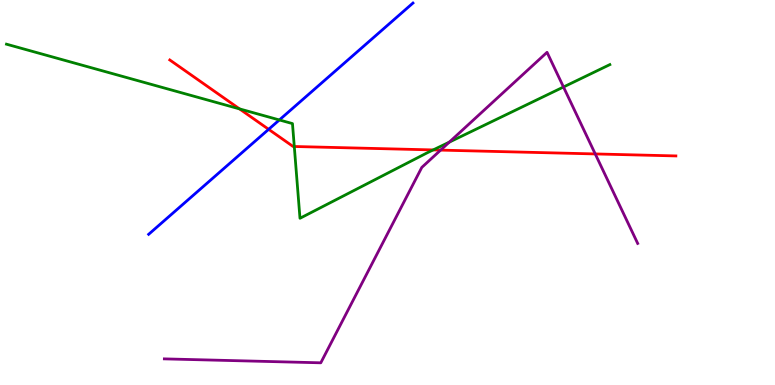[{'lines': ['blue', 'red'], 'intersections': [{'x': 3.47, 'y': 6.64}]}, {'lines': ['green', 'red'], 'intersections': [{'x': 3.09, 'y': 7.17}, {'x': 3.8, 'y': 6.2}, {'x': 5.59, 'y': 6.11}]}, {'lines': ['purple', 'red'], 'intersections': [{'x': 5.69, 'y': 6.1}, {'x': 7.68, 'y': 6.0}]}, {'lines': ['blue', 'green'], 'intersections': [{'x': 3.6, 'y': 6.88}]}, {'lines': ['blue', 'purple'], 'intersections': []}, {'lines': ['green', 'purple'], 'intersections': [{'x': 5.8, 'y': 6.31}, {'x': 7.27, 'y': 7.74}]}]